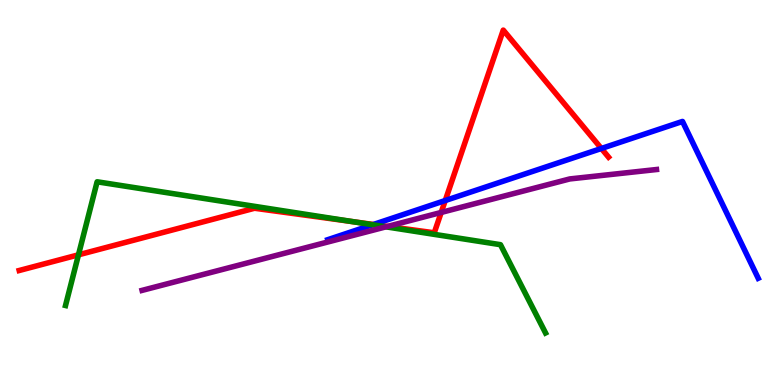[{'lines': ['blue', 'red'], 'intersections': [{'x': 4.82, 'y': 4.17}, {'x': 5.75, 'y': 4.79}, {'x': 7.76, 'y': 6.14}]}, {'lines': ['green', 'red'], 'intersections': [{'x': 1.01, 'y': 3.38}, {'x': 4.56, 'y': 4.24}]}, {'lines': ['purple', 'red'], 'intersections': [{'x': 5.0, 'y': 4.12}, {'x': 5.69, 'y': 4.48}]}, {'lines': ['blue', 'green'], 'intersections': [{'x': 4.81, 'y': 4.16}]}, {'lines': ['blue', 'purple'], 'intersections': []}, {'lines': ['green', 'purple'], 'intersections': [{'x': 4.98, 'y': 4.11}]}]